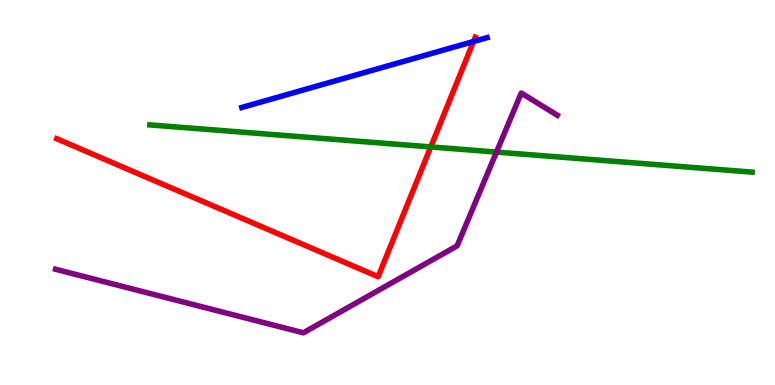[{'lines': ['blue', 'red'], 'intersections': [{'x': 6.11, 'y': 8.92}]}, {'lines': ['green', 'red'], 'intersections': [{'x': 5.56, 'y': 6.18}]}, {'lines': ['purple', 'red'], 'intersections': []}, {'lines': ['blue', 'green'], 'intersections': []}, {'lines': ['blue', 'purple'], 'intersections': []}, {'lines': ['green', 'purple'], 'intersections': [{'x': 6.41, 'y': 6.05}]}]